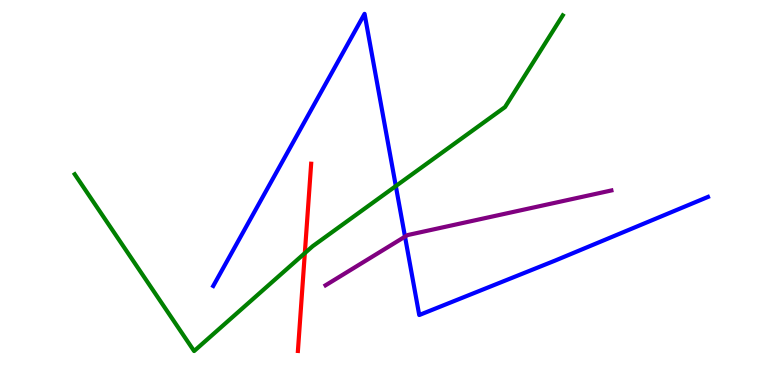[{'lines': ['blue', 'red'], 'intersections': []}, {'lines': ['green', 'red'], 'intersections': [{'x': 3.93, 'y': 3.43}]}, {'lines': ['purple', 'red'], 'intersections': []}, {'lines': ['blue', 'green'], 'intersections': [{'x': 5.11, 'y': 5.17}]}, {'lines': ['blue', 'purple'], 'intersections': [{'x': 5.23, 'y': 3.85}]}, {'lines': ['green', 'purple'], 'intersections': []}]